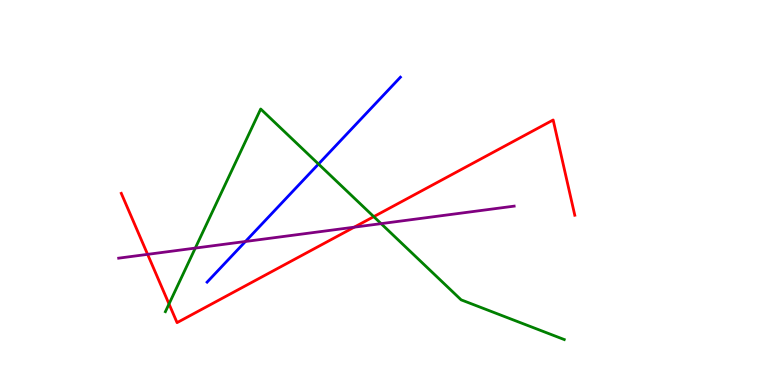[{'lines': ['blue', 'red'], 'intersections': []}, {'lines': ['green', 'red'], 'intersections': [{'x': 2.18, 'y': 2.1}, {'x': 4.82, 'y': 4.37}]}, {'lines': ['purple', 'red'], 'intersections': [{'x': 1.9, 'y': 3.39}, {'x': 4.57, 'y': 4.1}]}, {'lines': ['blue', 'green'], 'intersections': [{'x': 4.11, 'y': 5.74}]}, {'lines': ['blue', 'purple'], 'intersections': [{'x': 3.17, 'y': 3.73}]}, {'lines': ['green', 'purple'], 'intersections': [{'x': 2.52, 'y': 3.56}, {'x': 4.92, 'y': 4.19}]}]